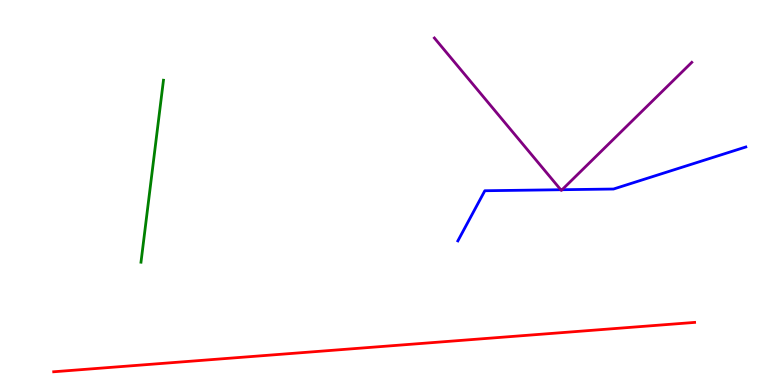[{'lines': ['blue', 'red'], 'intersections': []}, {'lines': ['green', 'red'], 'intersections': []}, {'lines': ['purple', 'red'], 'intersections': []}, {'lines': ['blue', 'green'], 'intersections': []}, {'lines': ['blue', 'purple'], 'intersections': [{'x': 7.24, 'y': 5.07}, {'x': 7.25, 'y': 5.07}]}, {'lines': ['green', 'purple'], 'intersections': []}]